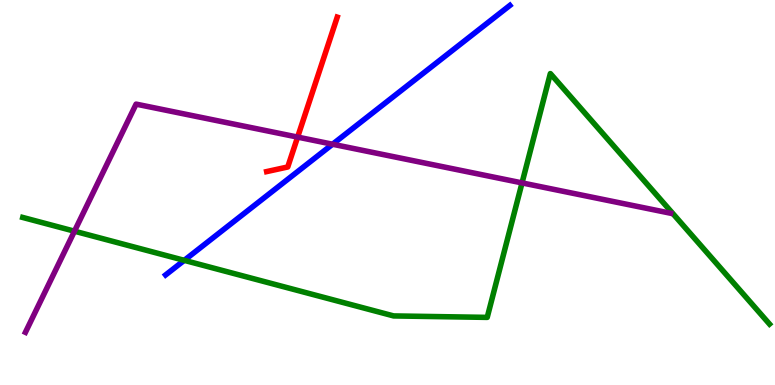[{'lines': ['blue', 'red'], 'intersections': []}, {'lines': ['green', 'red'], 'intersections': []}, {'lines': ['purple', 'red'], 'intersections': [{'x': 3.84, 'y': 6.44}]}, {'lines': ['blue', 'green'], 'intersections': [{'x': 2.38, 'y': 3.24}]}, {'lines': ['blue', 'purple'], 'intersections': [{'x': 4.29, 'y': 6.25}]}, {'lines': ['green', 'purple'], 'intersections': [{'x': 0.961, 'y': 4.0}, {'x': 6.74, 'y': 5.25}]}]